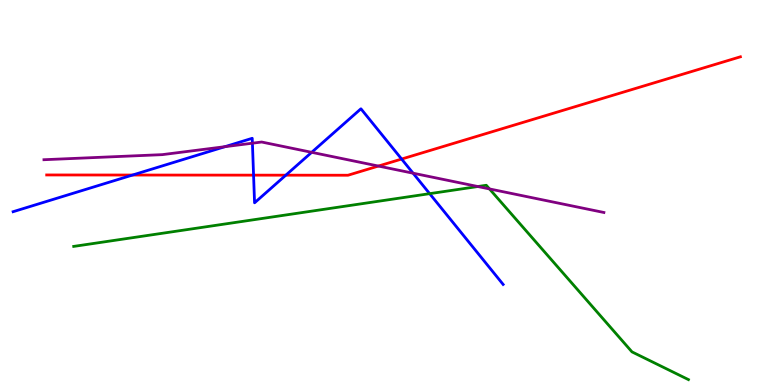[{'lines': ['blue', 'red'], 'intersections': [{'x': 1.71, 'y': 5.45}, {'x': 3.27, 'y': 5.45}, {'x': 3.69, 'y': 5.45}, {'x': 5.18, 'y': 5.87}]}, {'lines': ['green', 'red'], 'intersections': []}, {'lines': ['purple', 'red'], 'intersections': [{'x': 4.88, 'y': 5.69}]}, {'lines': ['blue', 'green'], 'intersections': [{'x': 5.54, 'y': 4.97}]}, {'lines': ['blue', 'purple'], 'intersections': [{'x': 2.9, 'y': 6.19}, {'x': 3.26, 'y': 6.28}, {'x': 4.02, 'y': 6.04}, {'x': 5.33, 'y': 5.5}]}, {'lines': ['green', 'purple'], 'intersections': [{'x': 6.17, 'y': 5.16}, {'x': 6.32, 'y': 5.09}]}]